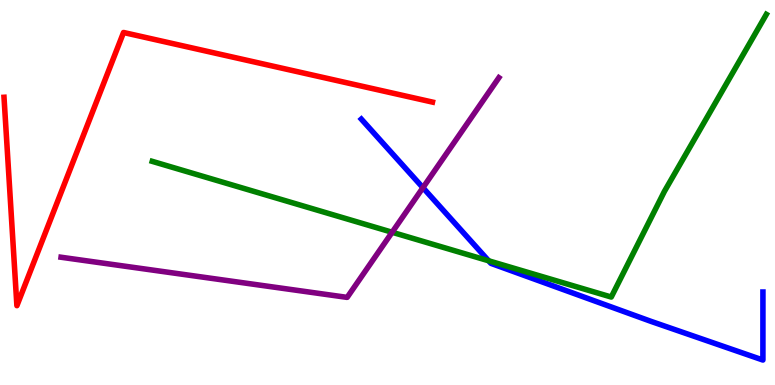[{'lines': ['blue', 'red'], 'intersections': []}, {'lines': ['green', 'red'], 'intersections': []}, {'lines': ['purple', 'red'], 'intersections': []}, {'lines': ['blue', 'green'], 'intersections': [{'x': 6.3, 'y': 3.23}]}, {'lines': ['blue', 'purple'], 'intersections': [{'x': 5.46, 'y': 5.13}]}, {'lines': ['green', 'purple'], 'intersections': [{'x': 5.06, 'y': 3.97}]}]